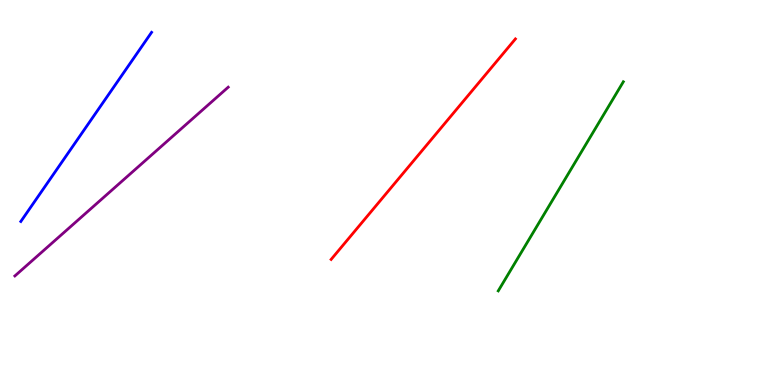[{'lines': ['blue', 'red'], 'intersections': []}, {'lines': ['green', 'red'], 'intersections': []}, {'lines': ['purple', 'red'], 'intersections': []}, {'lines': ['blue', 'green'], 'intersections': []}, {'lines': ['blue', 'purple'], 'intersections': []}, {'lines': ['green', 'purple'], 'intersections': []}]